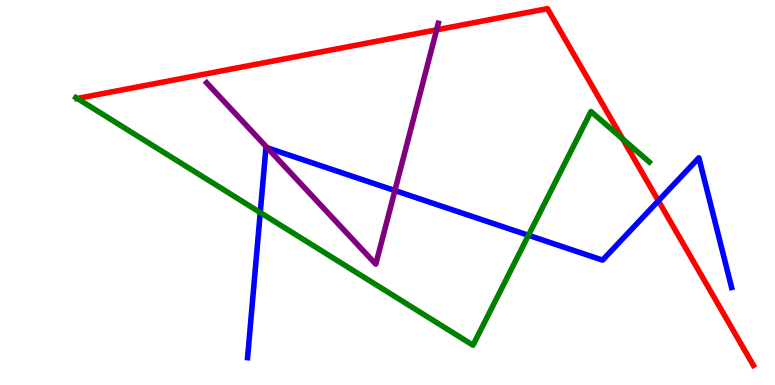[{'lines': ['blue', 'red'], 'intersections': [{'x': 8.5, 'y': 4.78}]}, {'lines': ['green', 'red'], 'intersections': [{'x': 0.997, 'y': 7.44}, {'x': 8.03, 'y': 6.39}]}, {'lines': ['purple', 'red'], 'intersections': [{'x': 5.63, 'y': 9.23}]}, {'lines': ['blue', 'green'], 'intersections': [{'x': 3.36, 'y': 4.48}, {'x': 6.82, 'y': 3.89}]}, {'lines': ['blue', 'purple'], 'intersections': [{'x': 3.45, 'y': 6.16}, {'x': 5.1, 'y': 5.05}]}, {'lines': ['green', 'purple'], 'intersections': []}]